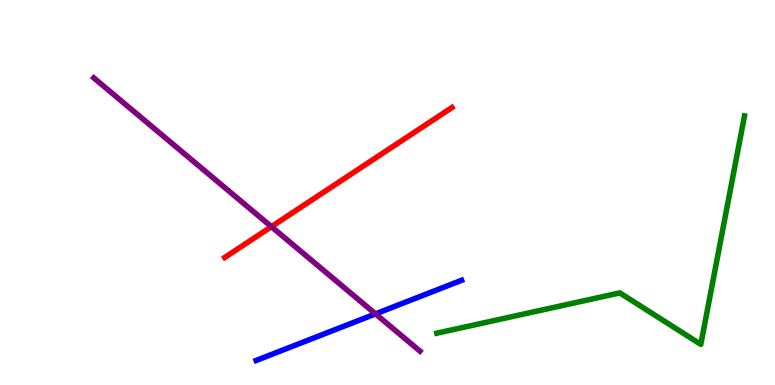[{'lines': ['blue', 'red'], 'intersections': []}, {'lines': ['green', 'red'], 'intersections': []}, {'lines': ['purple', 'red'], 'intersections': [{'x': 3.5, 'y': 4.11}]}, {'lines': ['blue', 'green'], 'intersections': []}, {'lines': ['blue', 'purple'], 'intersections': [{'x': 4.85, 'y': 1.85}]}, {'lines': ['green', 'purple'], 'intersections': []}]